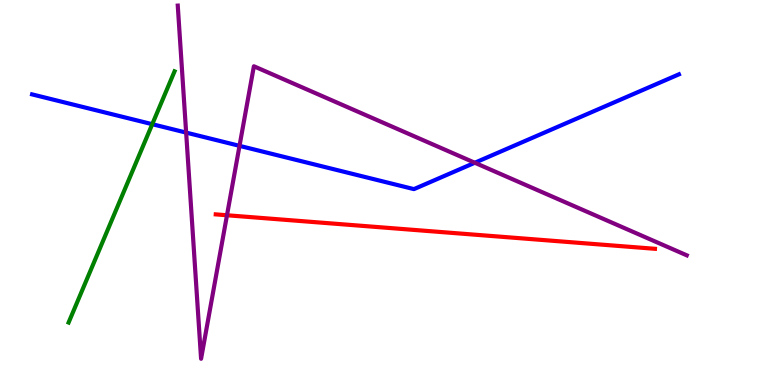[{'lines': ['blue', 'red'], 'intersections': []}, {'lines': ['green', 'red'], 'intersections': []}, {'lines': ['purple', 'red'], 'intersections': [{'x': 2.93, 'y': 4.41}]}, {'lines': ['blue', 'green'], 'intersections': [{'x': 1.96, 'y': 6.77}]}, {'lines': ['blue', 'purple'], 'intersections': [{'x': 2.4, 'y': 6.56}, {'x': 3.09, 'y': 6.21}, {'x': 6.13, 'y': 5.77}]}, {'lines': ['green', 'purple'], 'intersections': []}]